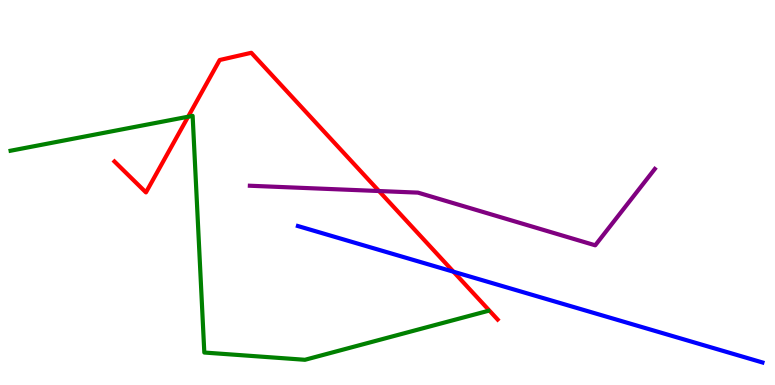[{'lines': ['blue', 'red'], 'intersections': [{'x': 5.85, 'y': 2.94}]}, {'lines': ['green', 'red'], 'intersections': [{'x': 2.43, 'y': 6.97}]}, {'lines': ['purple', 'red'], 'intersections': [{'x': 4.89, 'y': 5.04}]}, {'lines': ['blue', 'green'], 'intersections': []}, {'lines': ['blue', 'purple'], 'intersections': []}, {'lines': ['green', 'purple'], 'intersections': []}]